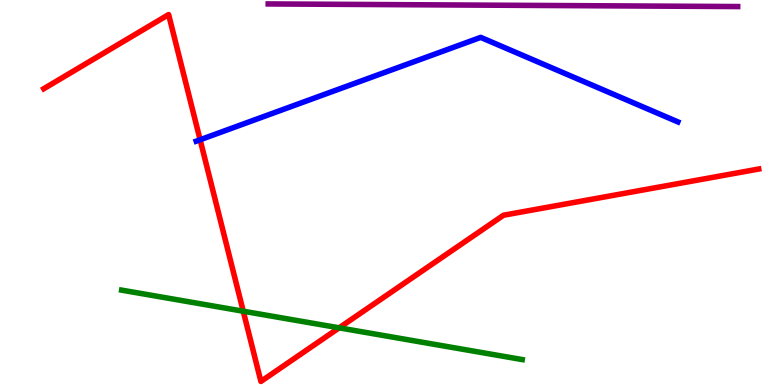[{'lines': ['blue', 'red'], 'intersections': [{'x': 2.58, 'y': 6.37}]}, {'lines': ['green', 'red'], 'intersections': [{'x': 3.14, 'y': 1.92}, {'x': 4.38, 'y': 1.48}]}, {'lines': ['purple', 'red'], 'intersections': []}, {'lines': ['blue', 'green'], 'intersections': []}, {'lines': ['blue', 'purple'], 'intersections': []}, {'lines': ['green', 'purple'], 'intersections': []}]